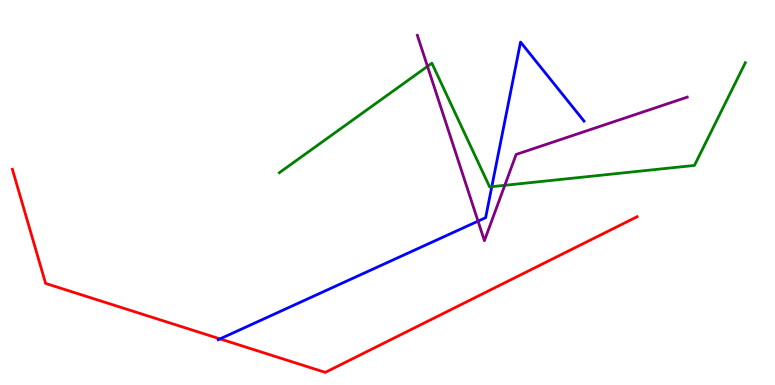[{'lines': ['blue', 'red'], 'intersections': [{'x': 2.84, 'y': 1.2}]}, {'lines': ['green', 'red'], 'intersections': []}, {'lines': ['purple', 'red'], 'intersections': []}, {'lines': ['blue', 'green'], 'intersections': [{'x': 6.35, 'y': 5.15}]}, {'lines': ['blue', 'purple'], 'intersections': [{'x': 6.17, 'y': 4.26}]}, {'lines': ['green', 'purple'], 'intersections': [{'x': 5.52, 'y': 8.28}, {'x': 6.51, 'y': 5.19}]}]